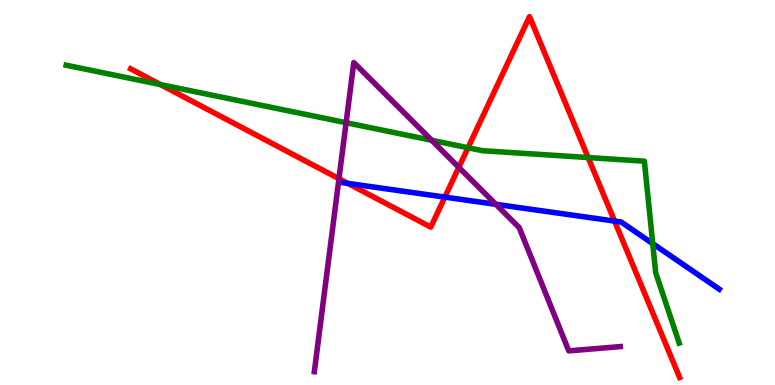[{'lines': ['blue', 'red'], 'intersections': [{'x': 4.49, 'y': 5.24}, {'x': 5.74, 'y': 4.88}, {'x': 7.93, 'y': 4.26}]}, {'lines': ['green', 'red'], 'intersections': [{'x': 2.07, 'y': 7.8}, {'x': 6.04, 'y': 6.16}, {'x': 7.59, 'y': 5.91}]}, {'lines': ['purple', 'red'], 'intersections': [{'x': 4.37, 'y': 5.36}, {'x': 5.92, 'y': 5.65}]}, {'lines': ['blue', 'green'], 'intersections': [{'x': 8.42, 'y': 3.67}]}, {'lines': ['blue', 'purple'], 'intersections': [{'x': 6.4, 'y': 4.69}]}, {'lines': ['green', 'purple'], 'intersections': [{'x': 4.47, 'y': 6.81}, {'x': 5.57, 'y': 6.36}]}]